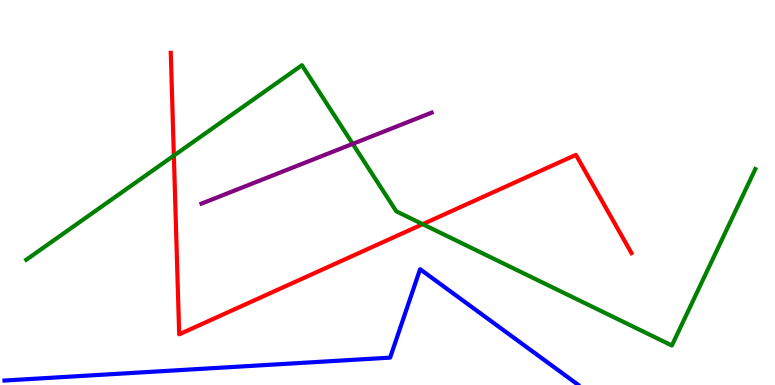[{'lines': ['blue', 'red'], 'intersections': []}, {'lines': ['green', 'red'], 'intersections': [{'x': 2.24, 'y': 5.96}, {'x': 5.45, 'y': 4.18}]}, {'lines': ['purple', 'red'], 'intersections': []}, {'lines': ['blue', 'green'], 'intersections': []}, {'lines': ['blue', 'purple'], 'intersections': []}, {'lines': ['green', 'purple'], 'intersections': [{'x': 4.55, 'y': 6.26}]}]